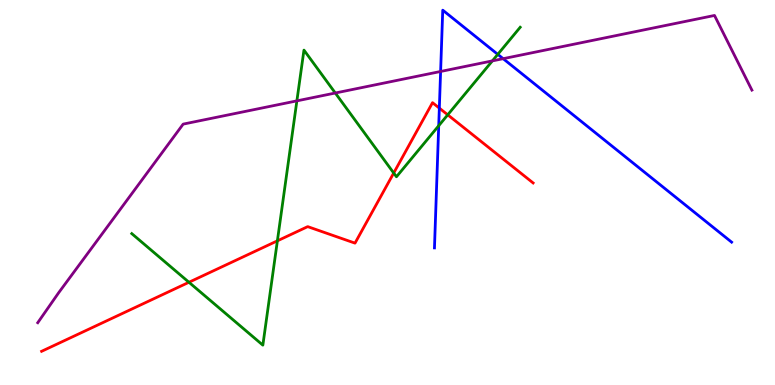[{'lines': ['blue', 'red'], 'intersections': [{'x': 5.67, 'y': 7.19}]}, {'lines': ['green', 'red'], 'intersections': [{'x': 2.44, 'y': 2.67}, {'x': 3.58, 'y': 3.74}, {'x': 5.08, 'y': 5.51}, {'x': 5.78, 'y': 7.02}]}, {'lines': ['purple', 'red'], 'intersections': []}, {'lines': ['blue', 'green'], 'intersections': [{'x': 5.66, 'y': 6.73}, {'x': 6.42, 'y': 8.59}]}, {'lines': ['blue', 'purple'], 'intersections': [{'x': 5.69, 'y': 8.14}, {'x': 6.49, 'y': 8.48}]}, {'lines': ['green', 'purple'], 'intersections': [{'x': 3.83, 'y': 7.38}, {'x': 4.33, 'y': 7.58}, {'x': 6.35, 'y': 8.42}]}]